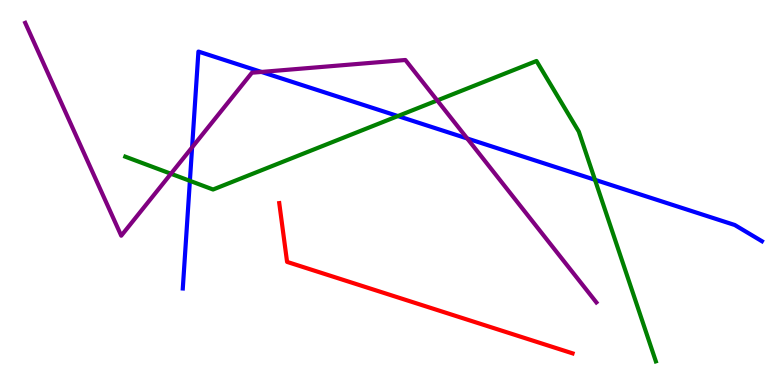[{'lines': ['blue', 'red'], 'intersections': []}, {'lines': ['green', 'red'], 'intersections': []}, {'lines': ['purple', 'red'], 'intersections': []}, {'lines': ['blue', 'green'], 'intersections': [{'x': 2.45, 'y': 5.3}, {'x': 5.13, 'y': 6.99}, {'x': 7.68, 'y': 5.33}]}, {'lines': ['blue', 'purple'], 'intersections': [{'x': 2.48, 'y': 6.17}, {'x': 3.37, 'y': 8.13}, {'x': 6.03, 'y': 6.4}]}, {'lines': ['green', 'purple'], 'intersections': [{'x': 2.21, 'y': 5.49}, {'x': 5.64, 'y': 7.39}]}]